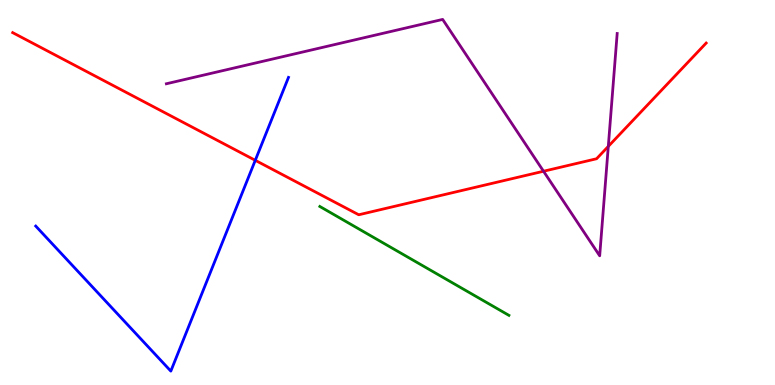[{'lines': ['blue', 'red'], 'intersections': [{'x': 3.29, 'y': 5.84}]}, {'lines': ['green', 'red'], 'intersections': []}, {'lines': ['purple', 'red'], 'intersections': [{'x': 7.01, 'y': 5.55}, {'x': 7.85, 'y': 6.2}]}, {'lines': ['blue', 'green'], 'intersections': []}, {'lines': ['blue', 'purple'], 'intersections': []}, {'lines': ['green', 'purple'], 'intersections': []}]